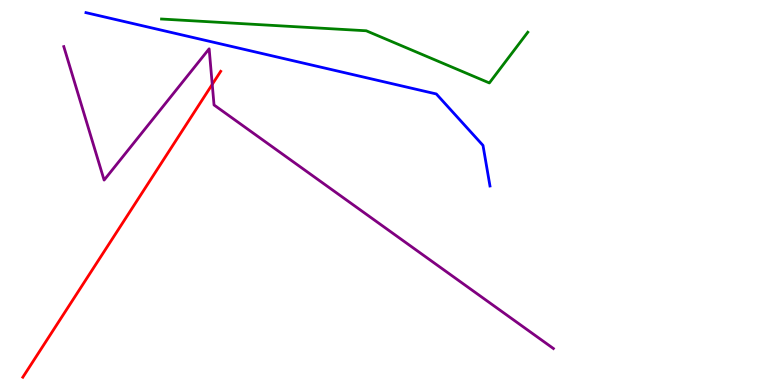[{'lines': ['blue', 'red'], 'intersections': []}, {'lines': ['green', 'red'], 'intersections': []}, {'lines': ['purple', 'red'], 'intersections': [{'x': 2.74, 'y': 7.81}]}, {'lines': ['blue', 'green'], 'intersections': []}, {'lines': ['blue', 'purple'], 'intersections': []}, {'lines': ['green', 'purple'], 'intersections': []}]